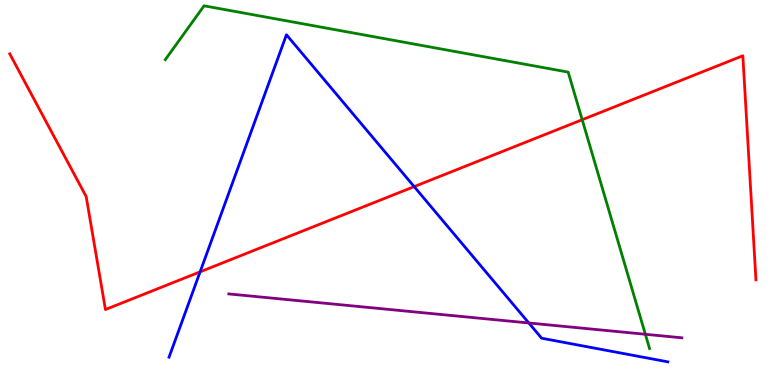[{'lines': ['blue', 'red'], 'intersections': [{'x': 2.58, 'y': 2.94}, {'x': 5.34, 'y': 5.15}]}, {'lines': ['green', 'red'], 'intersections': [{'x': 7.51, 'y': 6.89}]}, {'lines': ['purple', 'red'], 'intersections': []}, {'lines': ['blue', 'green'], 'intersections': []}, {'lines': ['blue', 'purple'], 'intersections': [{'x': 6.82, 'y': 1.61}]}, {'lines': ['green', 'purple'], 'intersections': [{'x': 8.33, 'y': 1.32}]}]